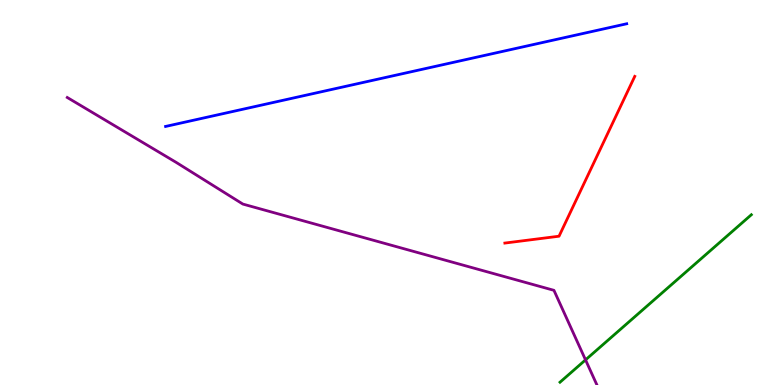[{'lines': ['blue', 'red'], 'intersections': []}, {'lines': ['green', 'red'], 'intersections': []}, {'lines': ['purple', 'red'], 'intersections': []}, {'lines': ['blue', 'green'], 'intersections': []}, {'lines': ['blue', 'purple'], 'intersections': []}, {'lines': ['green', 'purple'], 'intersections': [{'x': 7.56, 'y': 0.653}]}]